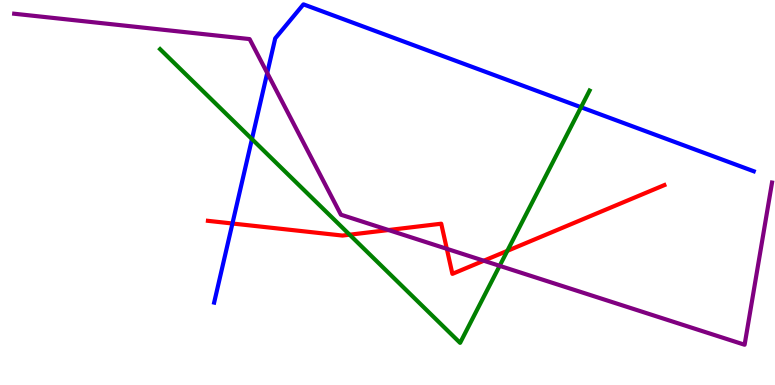[{'lines': ['blue', 'red'], 'intersections': [{'x': 3.0, 'y': 4.19}]}, {'lines': ['green', 'red'], 'intersections': [{'x': 4.51, 'y': 3.9}, {'x': 6.55, 'y': 3.48}]}, {'lines': ['purple', 'red'], 'intersections': [{'x': 5.01, 'y': 4.02}, {'x': 5.77, 'y': 3.54}, {'x': 6.24, 'y': 3.23}]}, {'lines': ['blue', 'green'], 'intersections': [{'x': 3.25, 'y': 6.39}, {'x': 7.5, 'y': 7.21}]}, {'lines': ['blue', 'purple'], 'intersections': [{'x': 3.45, 'y': 8.1}]}, {'lines': ['green', 'purple'], 'intersections': [{'x': 6.45, 'y': 3.1}]}]